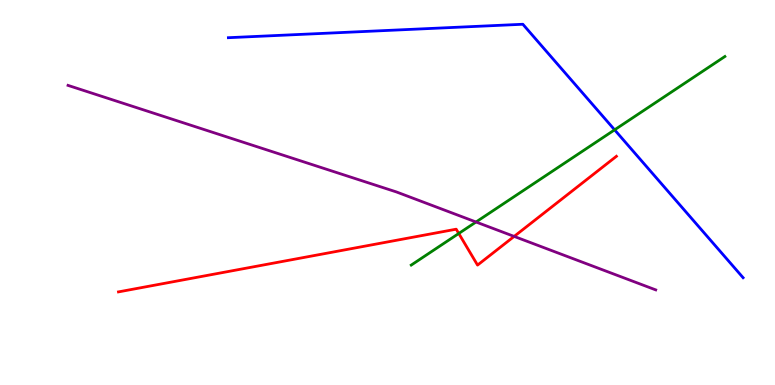[{'lines': ['blue', 'red'], 'intersections': []}, {'lines': ['green', 'red'], 'intersections': [{'x': 5.92, 'y': 3.94}]}, {'lines': ['purple', 'red'], 'intersections': [{'x': 6.63, 'y': 3.86}]}, {'lines': ['blue', 'green'], 'intersections': [{'x': 7.93, 'y': 6.63}]}, {'lines': ['blue', 'purple'], 'intersections': []}, {'lines': ['green', 'purple'], 'intersections': [{'x': 6.14, 'y': 4.23}]}]